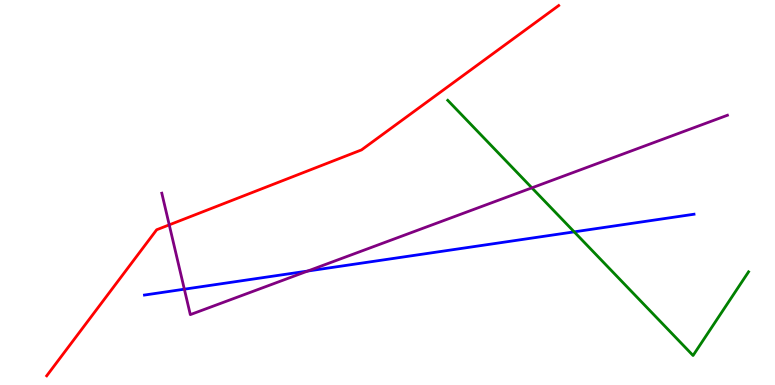[{'lines': ['blue', 'red'], 'intersections': []}, {'lines': ['green', 'red'], 'intersections': []}, {'lines': ['purple', 'red'], 'intersections': [{'x': 2.18, 'y': 4.16}]}, {'lines': ['blue', 'green'], 'intersections': [{'x': 7.41, 'y': 3.98}]}, {'lines': ['blue', 'purple'], 'intersections': [{'x': 2.38, 'y': 2.49}, {'x': 3.97, 'y': 2.96}]}, {'lines': ['green', 'purple'], 'intersections': [{'x': 6.86, 'y': 5.12}]}]